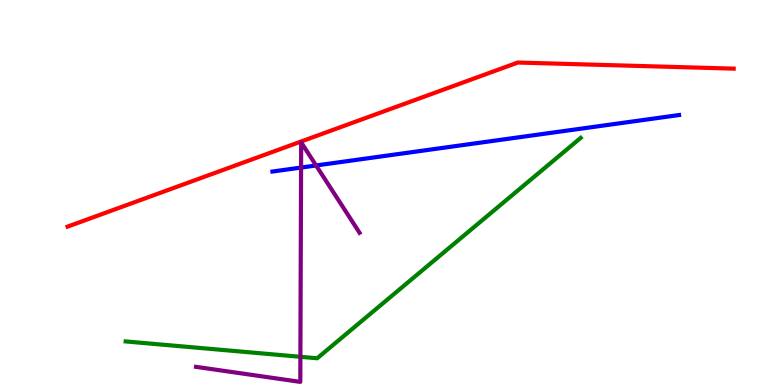[{'lines': ['blue', 'red'], 'intersections': []}, {'lines': ['green', 'red'], 'intersections': []}, {'lines': ['purple', 'red'], 'intersections': []}, {'lines': ['blue', 'green'], 'intersections': []}, {'lines': ['blue', 'purple'], 'intersections': [{'x': 3.88, 'y': 5.65}, {'x': 4.08, 'y': 5.7}]}, {'lines': ['green', 'purple'], 'intersections': [{'x': 3.88, 'y': 0.733}]}]